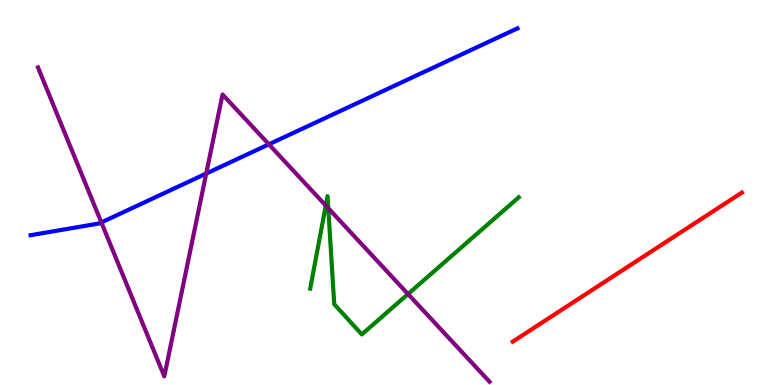[{'lines': ['blue', 'red'], 'intersections': []}, {'lines': ['green', 'red'], 'intersections': []}, {'lines': ['purple', 'red'], 'intersections': []}, {'lines': ['blue', 'green'], 'intersections': []}, {'lines': ['blue', 'purple'], 'intersections': [{'x': 1.31, 'y': 4.22}, {'x': 2.66, 'y': 5.49}, {'x': 3.47, 'y': 6.25}]}, {'lines': ['green', 'purple'], 'intersections': [{'x': 4.2, 'y': 4.66}, {'x': 4.24, 'y': 4.59}, {'x': 5.26, 'y': 2.36}]}]